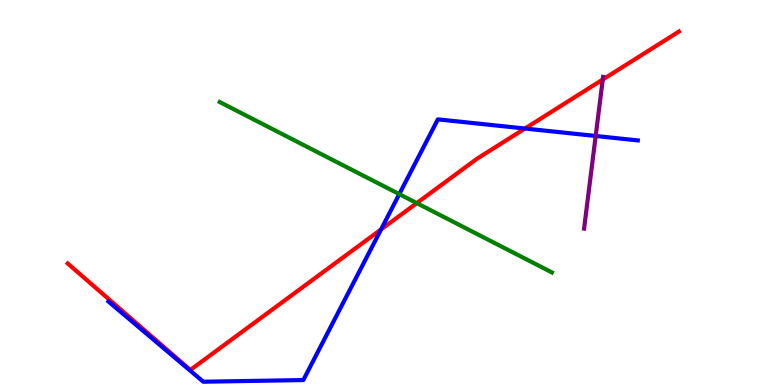[{'lines': ['blue', 'red'], 'intersections': [{'x': 4.92, 'y': 4.04}, {'x': 6.77, 'y': 6.66}]}, {'lines': ['green', 'red'], 'intersections': [{'x': 5.38, 'y': 4.72}]}, {'lines': ['purple', 'red'], 'intersections': [{'x': 7.78, 'y': 7.93}]}, {'lines': ['blue', 'green'], 'intersections': [{'x': 5.15, 'y': 4.96}]}, {'lines': ['blue', 'purple'], 'intersections': [{'x': 7.69, 'y': 6.47}]}, {'lines': ['green', 'purple'], 'intersections': []}]